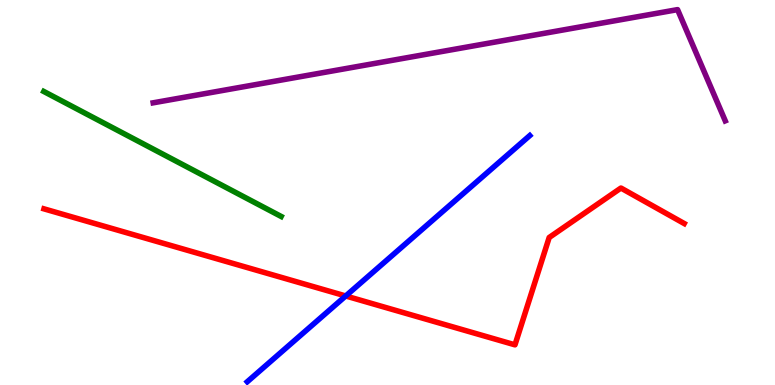[{'lines': ['blue', 'red'], 'intersections': [{'x': 4.46, 'y': 2.31}]}, {'lines': ['green', 'red'], 'intersections': []}, {'lines': ['purple', 'red'], 'intersections': []}, {'lines': ['blue', 'green'], 'intersections': []}, {'lines': ['blue', 'purple'], 'intersections': []}, {'lines': ['green', 'purple'], 'intersections': []}]